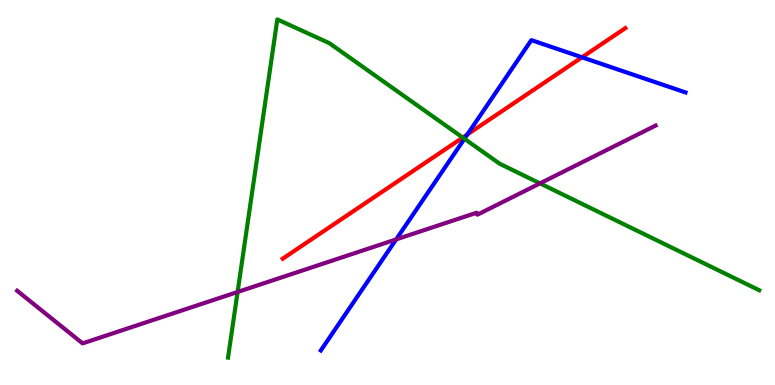[{'lines': ['blue', 'red'], 'intersections': [{'x': 6.03, 'y': 6.51}, {'x': 7.51, 'y': 8.51}]}, {'lines': ['green', 'red'], 'intersections': [{'x': 5.97, 'y': 6.43}]}, {'lines': ['purple', 'red'], 'intersections': []}, {'lines': ['blue', 'green'], 'intersections': [{'x': 5.99, 'y': 6.4}]}, {'lines': ['blue', 'purple'], 'intersections': [{'x': 5.11, 'y': 3.78}]}, {'lines': ['green', 'purple'], 'intersections': [{'x': 3.07, 'y': 2.42}, {'x': 6.97, 'y': 5.24}]}]